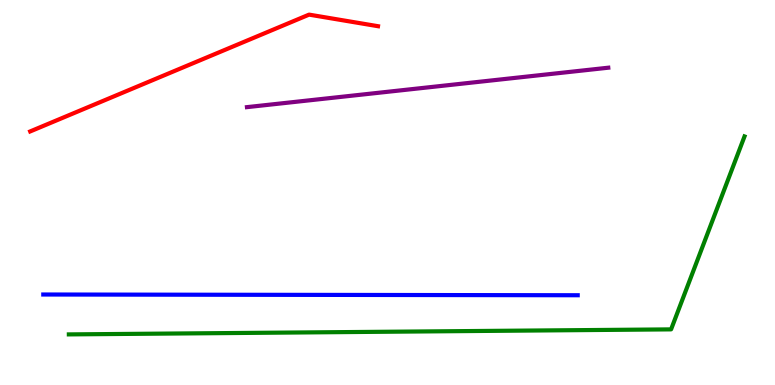[{'lines': ['blue', 'red'], 'intersections': []}, {'lines': ['green', 'red'], 'intersections': []}, {'lines': ['purple', 'red'], 'intersections': []}, {'lines': ['blue', 'green'], 'intersections': []}, {'lines': ['blue', 'purple'], 'intersections': []}, {'lines': ['green', 'purple'], 'intersections': []}]